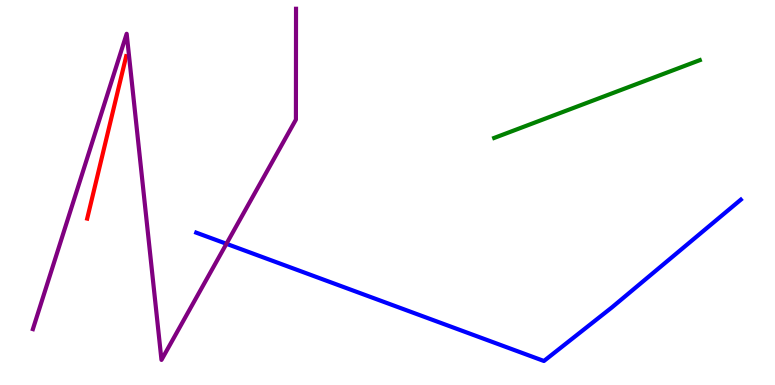[{'lines': ['blue', 'red'], 'intersections': []}, {'lines': ['green', 'red'], 'intersections': []}, {'lines': ['purple', 'red'], 'intersections': []}, {'lines': ['blue', 'green'], 'intersections': []}, {'lines': ['blue', 'purple'], 'intersections': [{'x': 2.92, 'y': 3.67}]}, {'lines': ['green', 'purple'], 'intersections': []}]